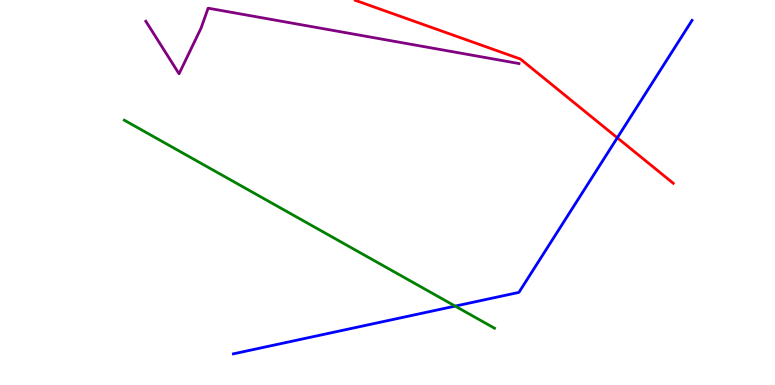[{'lines': ['blue', 'red'], 'intersections': [{'x': 7.97, 'y': 6.42}]}, {'lines': ['green', 'red'], 'intersections': []}, {'lines': ['purple', 'red'], 'intersections': []}, {'lines': ['blue', 'green'], 'intersections': [{'x': 5.87, 'y': 2.05}]}, {'lines': ['blue', 'purple'], 'intersections': []}, {'lines': ['green', 'purple'], 'intersections': []}]